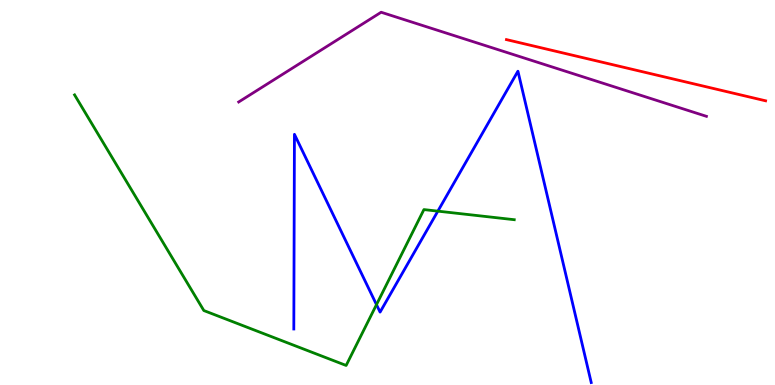[{'lines': ['blue', 'red'], 'intersections': []}, {'lines': ['green', 'red'], 'intersections': []}, {'lines': ['purple', 'red'], 'intersections': []}, {'lines': ['blue', 'green'], 'intersections': [{'x': 4.86, 'y': 2.09}, {'x': 5.65, 'y': 4.52}]}, {'lines': ['blue', 'purple'], 'intersections': []}, {'lines': ['green', 'purple'], 'intersections': []}]